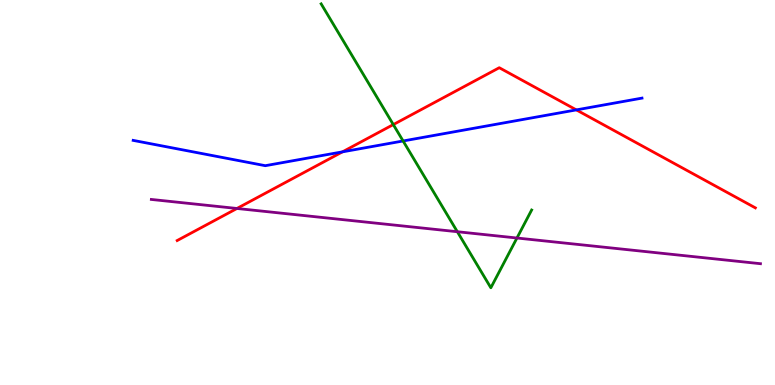[{'lines': ['blue', 'red'], 'intersections': [{'x': 4.42, 'y': 6.06}, {'x': 7.44, 'y': 7.15}]}, {'lines': ['green', 'red'], 'intersections': [{'x': 5.07, 'y': 6.76}]}, {'lines': ['purple', 'red'], 'intersections': [{'x': 3.06, 'y': 4.59}]}, {'lines': ['blue', 'green'], 'intersections': [{'x': 5.2, 'y': 6.34}]}, {'lines': ['blue', 'purple'], 'intersections': []}, {'lines': ['green', 'purple'], 'intersections': [{'x': 5.9, 'y': 3.98}, {'x': 6.67, 'y': 3.82}]}]